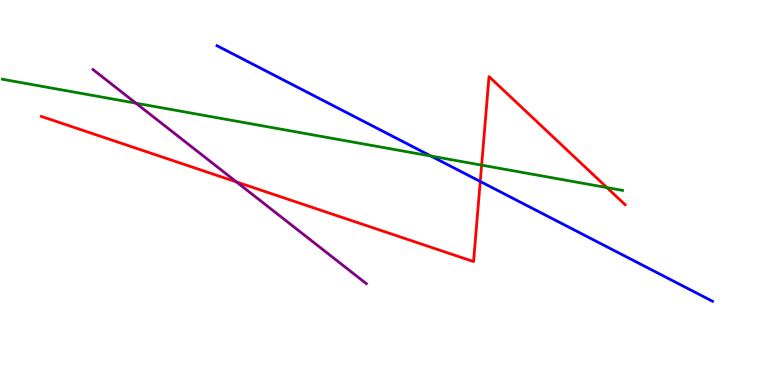[{'lines': ['blue', 'red'], 'intersections': [{'x': 6.2, 'y': 5.29}]}, {'lines': ['green', 'red'], 'intersections': [{'x': 6.21, 'y': 5.71}, {'x': 7.83, 'y': 5.13}]}, {'lines': ['purple', 'red'], 'intersections': [{'x': 3.05, 'y': 5.27}]}, {'lines': ['blue', 'green'], 'intersections': [{'x': 5.56, 'y': 5.95}]}, {'lines': ['blue', 'purple'], 'intersections': []}, {'lines': ['green', 'purple'], 'intersections': [{'x': 1.75, 'y': 7.32}]}]